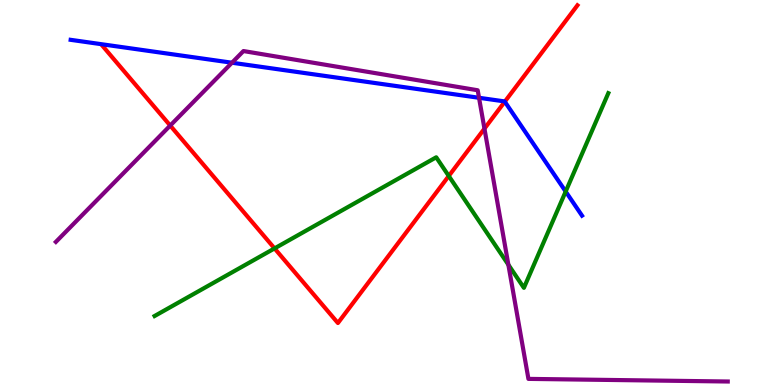[{'lines': ['blue', 'red'], 'intersections': [{'x': 6.51, 'y': 7.36}]}, {'lines': ['green', 'red'], 'intersections': [{'x': 3.54, 'y': 3.55}, {'x': 5.79, 'y': 5.43}]}, {'lines': ['purple', 'red'], 'intersections': [{'x': 2.2, 'y': 6.74}, {'x': 6.25, 'y': 6.66}]}, {'lines': ['blue', 'green'], 'intersections': [{'x': 7.3, 'y': 5.03}]}, {'lines': ['blue', 'purple'], 'intersections': [{'x': 2.99, 'y': 8.37}, {'x': 6.18, 'y': 7.46}]}, {'lines': ['green', 'purple'], 'intersections': [{'x': 6.56, 'y': 3.12}]}]